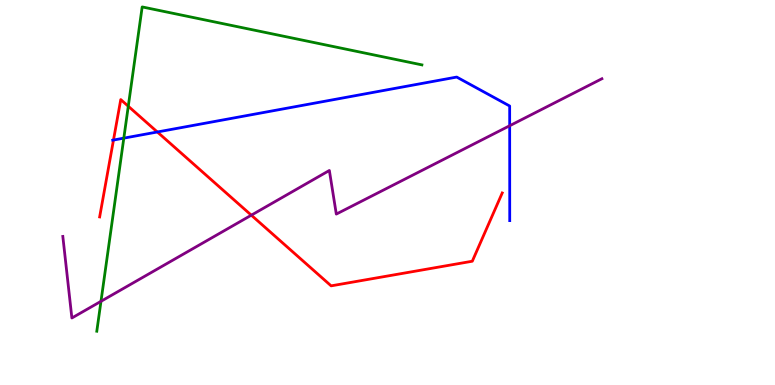[{'lines': ['blue', 'red'], 'intersections': [{'x': 1.46, 'y': 6.36}, {'x': 2.03, 'y': 6.57}]}, {'lines': ['green', 'red'], 'intersections': [{'x': 1.66, 'y': 7.24}]}, {'lines': ['purple', 'red'], 'intersections': [{'x': 3.24, 'y': 4.41}]}, {'lines': ['blue', 'green'], 'intersections': [{'x': 1.6, 'y': 6.41}]}, {'lines': ['blue', 'purple'], 'intersections': [{'x': 6.58, 'y': 6.73}]}, {'lines': ['green', 'purple'], 'intersections': [{'x': 1.3, 'y': 2.17}]}]